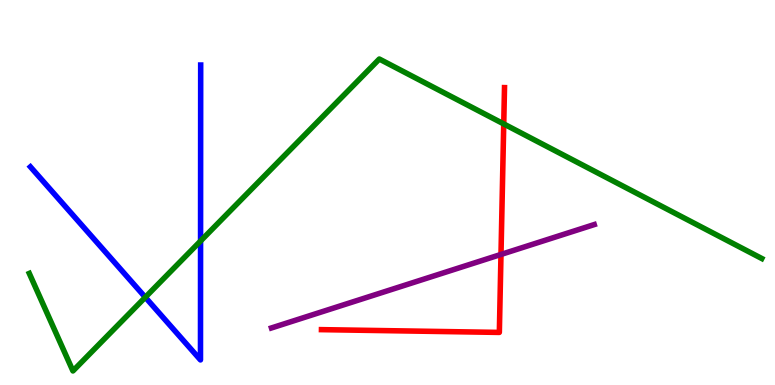[{'lines': ['blue', 'red'], 'intersections': []}, {'lines': ['green', 'red'], 'intersections': [{'x': 6.5, 'y': 6.78}]}, {'lines': ['purple', 'red'], 'intersections': [{'x': 6.46, 'y': 3.39}]}, {'lines': ['blue', 'green'], 'intersections': [{'x': 1.87, 'y': 2.28}, {'x': 2.59, 'y': 3.74}]}, {'lines': ['blue', 'purple'], 'intersections': []}, {'lines': ['green', 'purple'], 'intersections': []}]